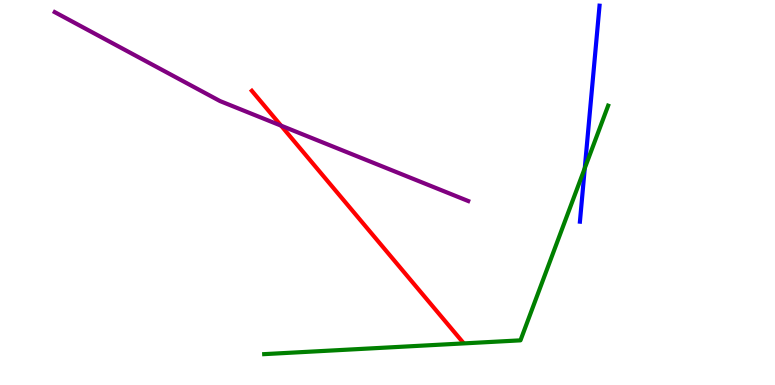[{'lines': ['blue', 'red'], 'intersections': []}, {'lines': ['green', 'red'], 'intersections': []}, {'lines': ['purple', 'red'], 'intersections': [{'x': 3.63, 'y': 6.74}]}, {'lines': ['blue', 'green'], 'intersections': [{'x': 7.55, 'y': 5.63}]}, {'lines': ['blue', 'purple'], 'intersections': []}, {'lines': ['green', 'purple'], 'intersections': []}]